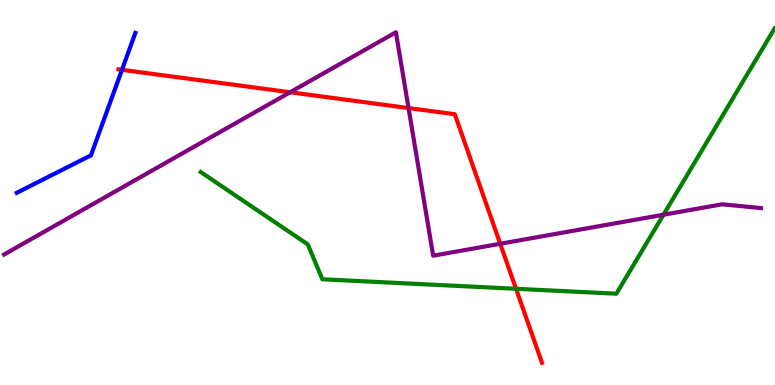[{'lines': ['blue', 'red'], 'intersections': [{'x': 1.57, 'y': 8.19}]}, {'lines': ['green', 'red'], 'intersections': [{'x': 6.66, 'y': 2.5}]}, {'lines': ['purple', 'red'], 'intersections': [{'x': 3.74, 'y': 7.6}, {'x': 5.27, 'y': 7.19}, {'x': 6.45, 'y': 3.67}]}, {'lines': ['blue', 'green'], 'intersections': []}, {'lines': ['blue', 'purple'], 'intersections': []}, {'lines': ['green', 'purple'], 'intersections': [{'x': 8.56, 'y': 4.42}]}]